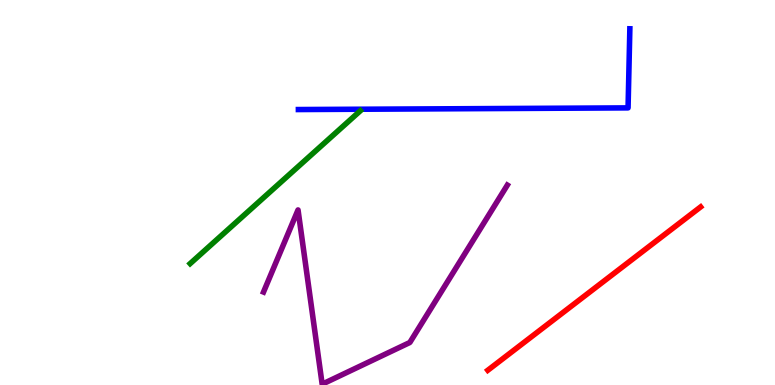[{'lines': ['blue', 'red'], 'intersections': []}, {'lines': ['green', 'red'], 'intersections': []}, {'lines': ['purple', 'red'], 'intersections': []}, {'lines': ['blue', 'green'], 'intersections': []}, {'lines': ['blue', 'purple'], 'intersections': []}, {'lines': ['green', 'purple'], 'intersections': []}]